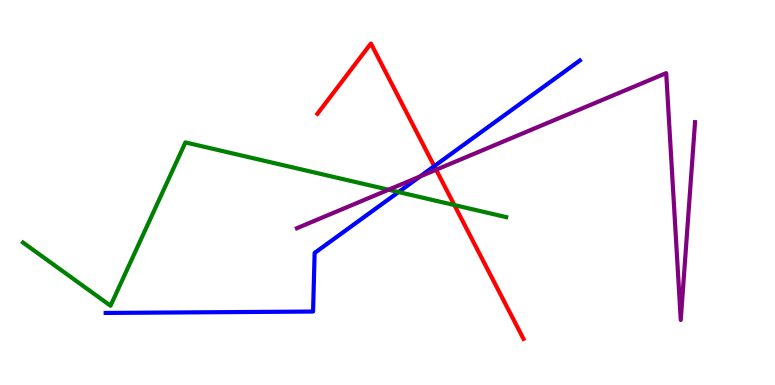[{'lines': ['blue', 'red'], 'intersections': [{'x': 5.6, 'y': 5.68}]}, {'lines': ['green', 'red'], 'intersections': [{'x': 5.86, 'y': 4.67}]}, {'lines': ['purple', 'red'], 'intersections': [{'x': 5.63, 'y': 5.59}]}, {'lines': ['blue', 'green'], 'intersections': [{'x': 5.14, 'y': 5.01}]}, {'lines': ['blue', 'purple'], 'intersections': [{'x': 5.42, 'y': 5.41}]}, {'lines': ['green', 'purple'], 'intersections': [{'x': 5.01, 'y': 5.07}]}]